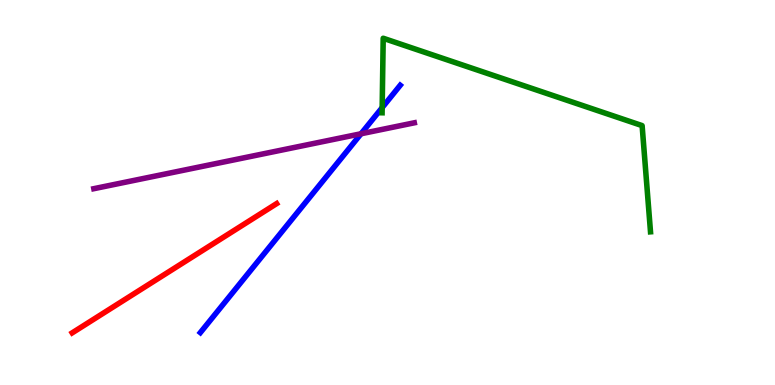[{'lines': ['blue', 'red'], 'intersections': []}, {'lines': ['green', 'red'], 'intersections': []}, {'lines': ['purple', 'red'], 'intersections': []}, {'lines': ['blue', 'green'], 'intersections': [{'x': 4.93, 'y': 7.2}]}, {'lines': ['blue', 'purple'], 'intersections': [{'x': 4.66, 'y': 6.53}]}, {'lines': ['green', 'purple'], 'intersections': []}]